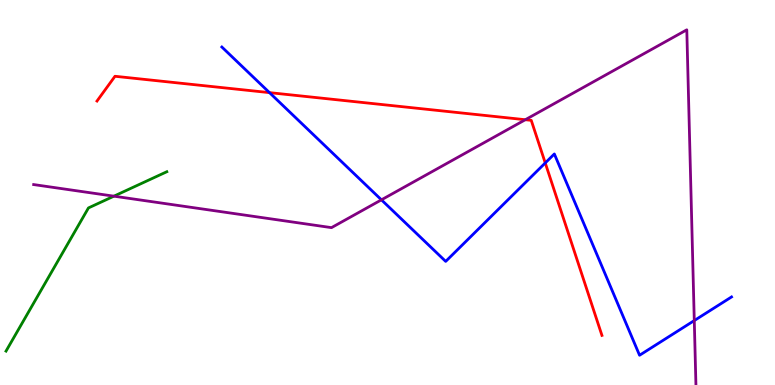[{'lines': ['blue', 'red'], 'intersections': [{'x': 3.48, 'y': 7.59}, {'x': 7.04, 'y': 5.77}]}, {'lines': ['green', 'red'], 'intersections': []}, {'lines': ['purple', 'red'], 'intersections': [{'x': 6.78, 'y': 6.89}]}, {'lines': ['blue', 'green'], 'intersections': []}, {'lines': ['blue', 'purple'], 'intersections': [{'x': 4.92, 'y': 4.81}, {'x': 8.96, 'y': 1.67}]}, {'lines': ['green', 'purple'], 'intersections': [{'x': 1.47, 'y': 4.9}]}]